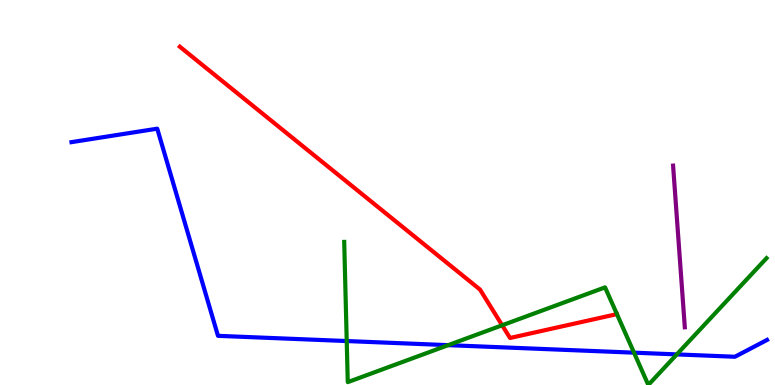[{'lines': ['blue', 'red'], 'intersections': []}, {'lines': ['green', 'red'], 'intersections': [{'x': 6.48, 'y': 1.55}]}, {'lines': ['purple', 'red'], 'intersections': []}, {'lines': ['blue', 'green'], 'intersections': [{'x': 4.47, 'y': 1.14}, {'x': 5.78, 'y': 1.04}, {'x': 8.18, 'y': 0.84}, {'x': 8.73, 'y': 0.795}]}, {'lines': ['blue', 'purple'], 'intersections': []}, {'lines': ['green', 'purple'], 'intersections': []}]